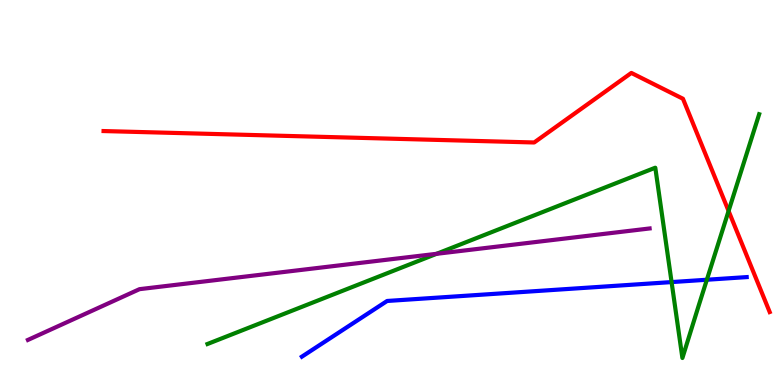[{'lines': ['blue', 'red'], 'intersections': []}, {'lines': ['green', 'red'], 'intersections': [{'x': 9.4, 'y': 4.52}]}, {'lines': ['purple', 'red'], 'intersections': []}, {'lines': ['blue', 'green'], 'intersections': [{'x': 8.67, 'y': 2.67}, {'x': 9.12, 'y': 2.73}]}, {'lines': ['blue', 'purple'], 'intersections': []}, {'lines': ['green', 'purple'], 'intersections': [{'x': 5.63, 'y': 3.41}]}]